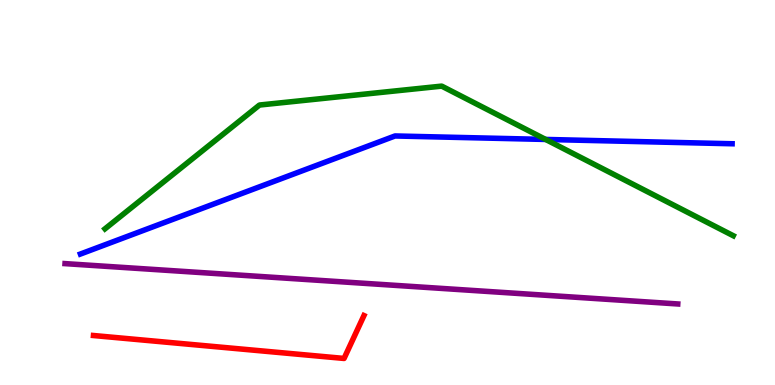[{'lines': ['blue', 'red'], 'intersections': []}, {'lines': ['green', 'red'], 'intersections': []}, {'lines': ['purple', 'red'], 'intersections': []}, {'lines': ['blue', 'green'], 'intersections': [{'x': 7.04, 'y': 6.38}]}, {'lines': ['blue', 'purple'], 'intersections': []}, {'lines': ['green', 'purple'], 'intersections': []}]